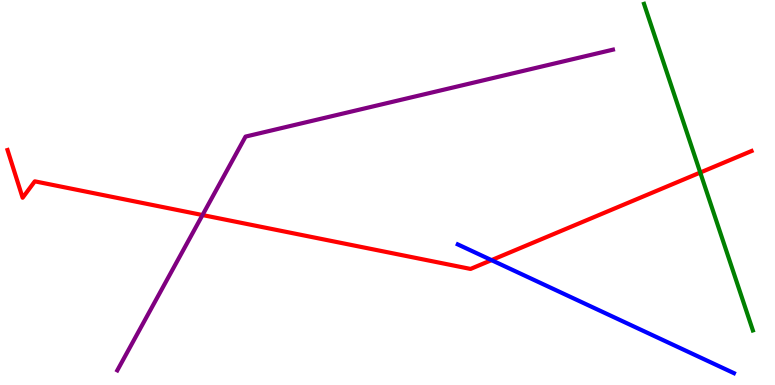[{'lines': ['blue', 'red'], 'intersections': [{'x': 6.34, 'y': 3.24}]}, {'lines': ['green', 'red'], 'intersections': [{'x': 9.04, 'y': 5.52}]}, {'lines': ['purple', 'red'], 'intersections': [{'x': 2.61, 'y': 4.41}]}, {'lines': ['blue', 'green'], 'intersections': []}, {'lines': ['blue', 'purple'], 'intersections': []}, {'lines': ['green', 'purple'], 'intersections': []}]